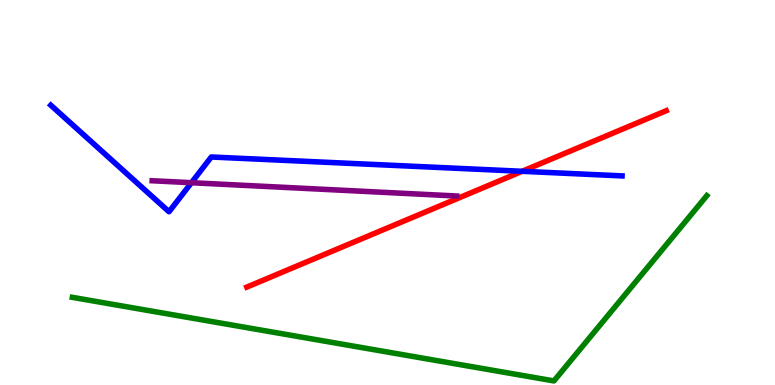[{'lines': ['blue', 'red'], 'intersections': [{'x': 6.74, 'y': 5.55}]}, {'lines': ['green', 'red'], 'intersections': []}, {'lines': ['purple', 'red'], 'intersections': []}, {'lines': ['blue', 'green'], 'intersections': []}, {'lines': ['blue', 'purple'], 'intersections': [{'x': 2.47, 'y': 5.25}]}, {'lines': ['green', 'purple'], 'intersections': []}]